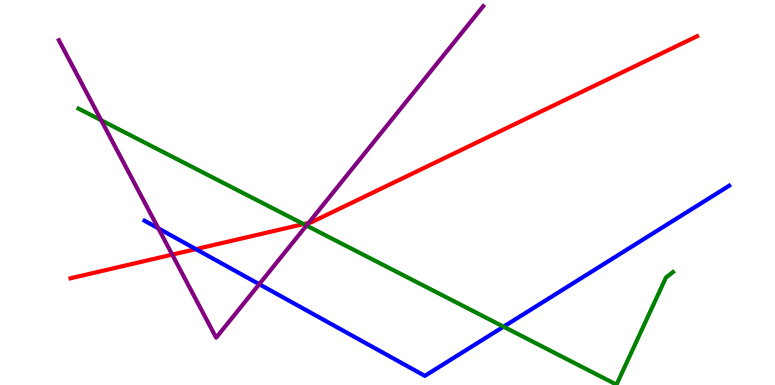[{'lines': ['blue', 'red'], 'intersections': [{'x': 2.53, 'y': 3.53}]}, {'lines': ['green', 'red'], 'intersections': [{'x': 3.92, 'y': 4.18}]}, {'lines': ['purple', 'red'], 'intersections': [{'x': 2.22, 'y': 3.39}, {'x': 3.98, 'y': 4.21}]}, {'lines': ['blue', 'green'], 'intersections': [{'x': 6.5, 'y': 1.51}]}, {'lines': ['blue', 'purple'], 'intersections': [{'x': 2.04, 'y': 4.07}, {'x': 3.35, 'y': 2.62}]}, {'lines': ['green', 'purple'], 'intersections': [{'x': 1.31, 'y': 6.88}, {'x': 3.95, 'y': 4.14}]}]